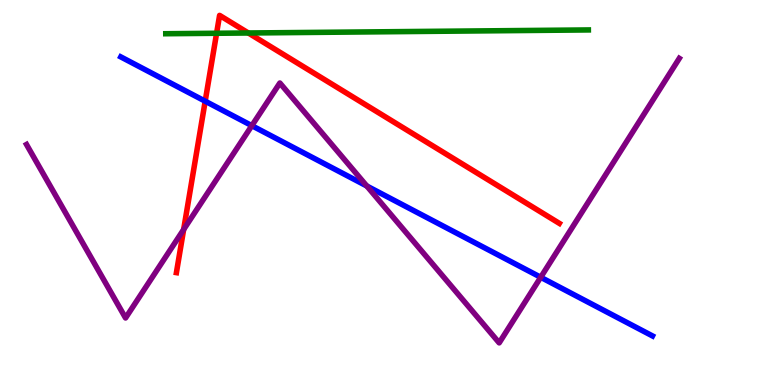[{'lines': ['blue', 'red'], 'intersections': [{'x': 2.65, 'y': 7.37}]}, {'lines': ['green', 'red'], 'intersections': [{'x': 2.79, 'y': 9.14}, {'x': 3.2, 'y': 9.14}]}, {'lines': ['purple', 'red'], 'intersections': [{'x': 2.37, 'y': 4.04}]}, {'lines': ['blue', 'green'], 'intersections': []}, {'lines': ['blue', 'purple'], 'intersections': [{'x': 3.25, 'y': 6.74}, {'x': 4.73, 'y': 5.17}, {'x': 6.98, 'y': 2.8}]}, {'lines': ['green', 'purple'], 'intersections': []}]